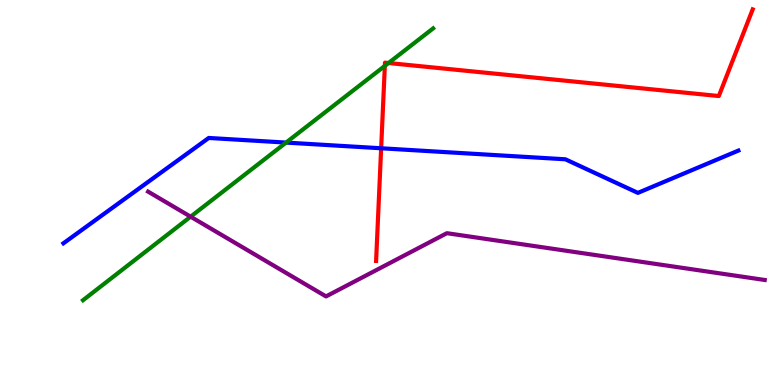[{'lines': ['blue', 'red'], 'intersections': [{'x': 4.92, 'y': 6.15}]}, {'lines': ['green', 'red'], 'intersections': [{'x': 4.97, 'y': 8.29}, {'x': 5.01, 'y': 8.36}]}, {'lines': ['purple', 'red'], 'intersections': []}, {'lines': ['blue', 'green'], 'intersections': [{'x': 3.69, 'y': 6.3}]}, {'lines': ['blue', 'purple'], 'intersections': []}, {'lines': ['green', 'purple'], 'intersections': [{'x': 2.46, 'y': 4.37}]}]